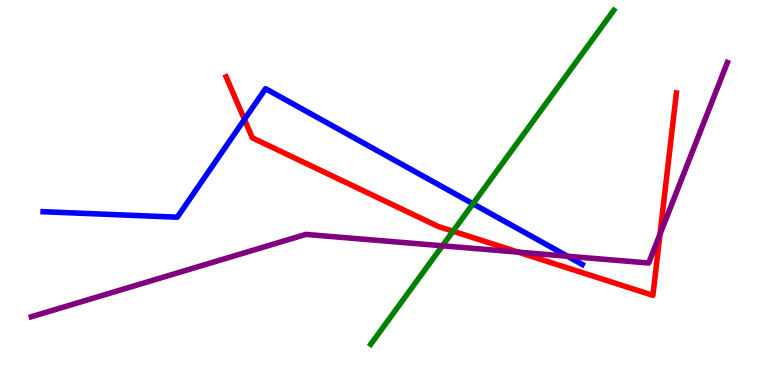[{'lines': ['blue', 'red'], 'intersections': [{'x': 3.15, 'y': 6.9}]}, {'lines': ['green', 'red'], 'intersections': [{'x': 5.85, 'y': 3.99}]}, {'lines': ['purple', 'red'], 'intersections': [{'x': 6.69, 'y': 3.45}, {'x': 8.52, 'y': 3.92}]}, {'lines': ['blue', 'green'], 'intersections': [{'x': 6.1, 'y': 4.71}]}, {'lines': ['blue', 'purple'], 'intersections': [{'x': 7.32, 'y': 3.34}]}, {'lines': ['green', 'purple'], 'intersections': [{'x': 5.71, 'y': 3.62}]}]